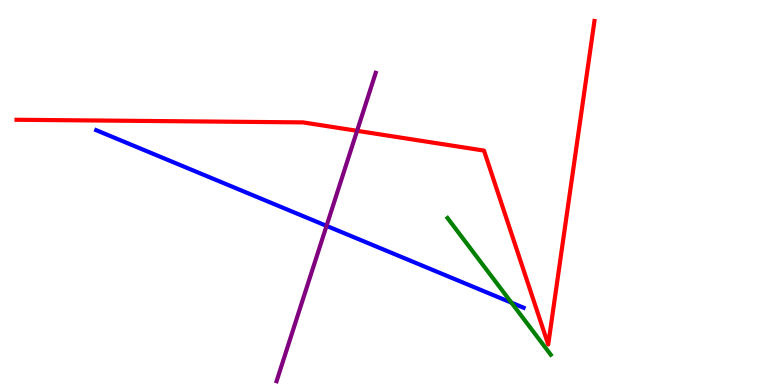[{'lines': ['blue', 'red'], 'intersections': []}, {'lines': ['green', 'red'], 'intersections': []}, {'lines': ['purple', 'red'], 'intersections': [{'x': 4.61, 'y': 6.6}]}, {'lines': ['blue', 'green'], 'intersections': [{'x': 6.6, 'y': 2.14}]}, {'lines': ['blue', 'purple'], 'intersections': [{'x': 4.21, 'y': 4.13}]}, {'lines': ['green', 'purple'], 'intersections': []}]